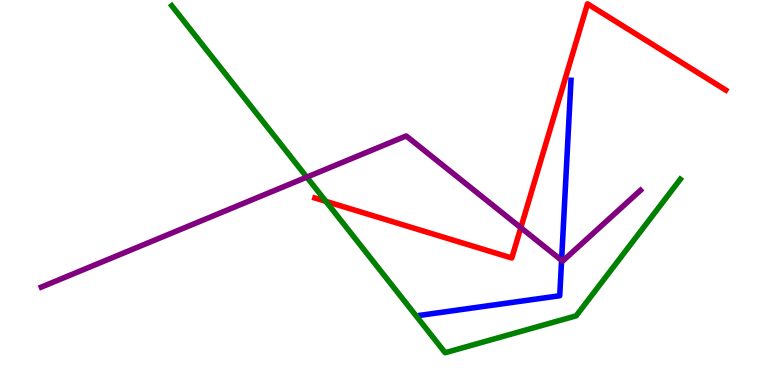[{'lines': ['blue', 'red'], 'intersections': []}, {'lines': ['green', 'red'], 'intersections': [{'x': 4.2, 'y': 4.77}]}, {'lines': ['purple', 'red'], 'intersections': [{'x': 6.72, 'y': 4.09}]}, {'lines': ['blue', 'green'], 'intersections': []}, {'lines': ['blue', 'purple'], 'intersections': [{'x': 7.25, 'y': 3.24}]}, {'lines': ['green', 'purple'], 'intersections': [{'x': 3.96, 'y': 5.4}]}]